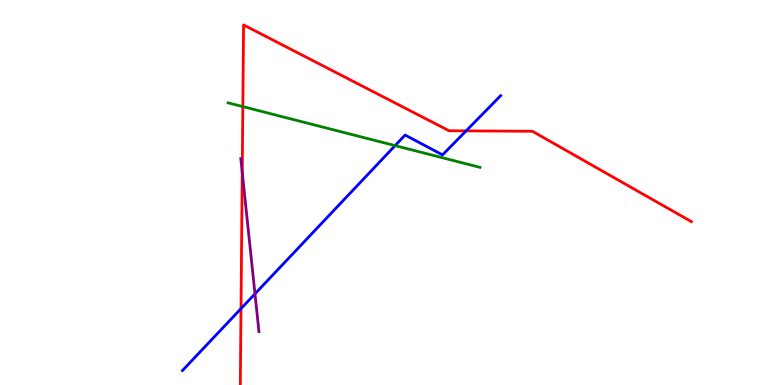[{'lines': ['blue', 'red'], 'intersections': [{'x': 3.11, 'y': 1.98}, {'x': 6.01, 'y': 6.6}]}, {'lines': ['green', 'red'], 'intersections': [{'x': 3.13, 'y': 7.23}]}, {'lines': ['purple', 'red'], 'intersections': [{'x': 3.13, 'y': 5.52}]}, {'lines': ['blue', 'green'], 'intersections': [{'x': 5.1, 'y': 6.22}]}, {'lines': ['blue', 'purple'], 'intersections': [{'x': 3.29, 'y': 2.37}]}, {'lines': ['green', 'purple'], 'intersections': []}]